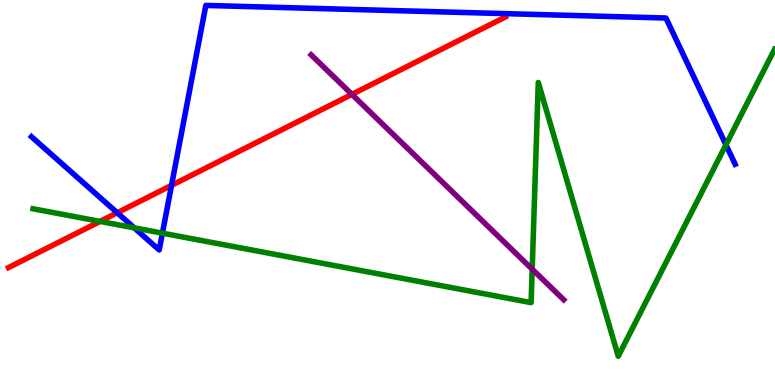[{'lines': ['blue', 'red'], 'intersections': [{'x': 1.51, 'y': 4.47}, {'x': 2.21, 'y': 5.19}]}, {'lines': ['green', 'red'], 'intersections': [{'x': 1.29, 'y': 4.25}]}, {'lines': ['purple', 'red'], 'intersections': [{'x': 4.54, 'y': 7.55}]}, {'lines': ['blue', 'green'], 'intersections': [{'x': 1.73, 'y': 4.08}, {'x': 2.1, 'y': 3.94}, {'x': 9.37, 'y': 6.24}]}, {'lines': ['blue', 'purple'], 'intersections': []}, {'lines': ['green', 'purple'], 'intersections': [{'x': 6.87, 'y': 3.01}]}]